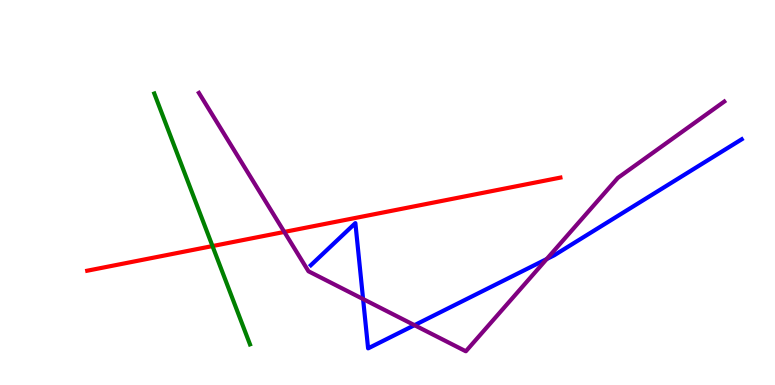[{'lines': ['blue', 'red'], 'intersections': []}, {'lines': ['green', 'red'], 'intersections': [{'x': 2.74, 'y': 3.61}]}, {'lines': ['purple', 'red'], 'intersections': [{'x': 3.67, 'y': 3.98}]}, {'lines': ['blue', 'green'], 'intersections': []}, {'lines': ['blue', 'purple'], 'intersections': [{'x': 4.69, 'y': 2.23}, {'x': 5.35, 'y': 1.55}, {'x': 7.05, 'y': 3.27}]}, {'lines': ['green', 'purple'], 'intersections': []}]